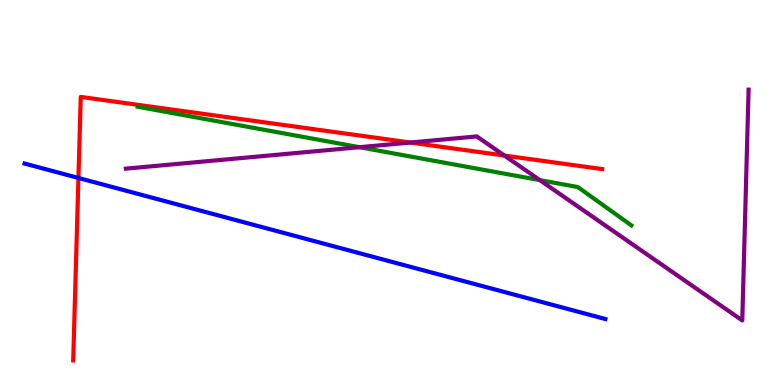[{'lines': ['blue', 'red'], 'intersections': [{'x': 1.01, 'y': 5.38}]}, {'lines': ['green', 'red'], 'intersections': []}, {'lines': ['purple', 'red'], 'intersections': [{'x': 5.29, 'y': 6.3}, {'x': 6.51, 'y': 5.96}]}, {'lines': ['blue', 'green'], 'intersections': []}, {'lines': ['blue', 'purple'], 'intersections': []}, {'lines': ['green', 'purple'], 'intersections': [{'x': 4.64, 'y': 6.18}, {'x': 6.97, 'y': 5.32}]}]